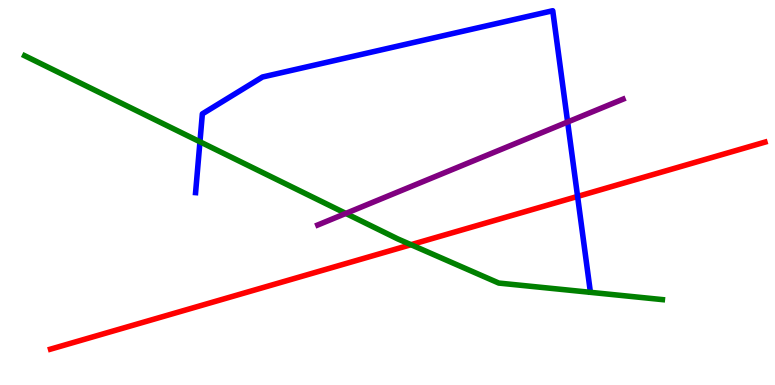[{'lines': ['blue', 'red'], 'intersections': [{'x': 7.45, 'y': 4.9}]}, {'lines': ['green', 'red'], 'intersections': [{'x': 5.3, 'y': 3.64}]}, {'lines': ['purple', 'red'], 'intersections': []}, {'lines': ['blue', 'green'], 'intersections': [{'x': 2.58, 'y': 6.32}]}, {'lines': ['blue', 'purple'], 'intersections': [{'x': 7.32, 'y': 6.83}]}, {'lines': ['green', 'purple'], 'intersections': [{'x': 4.46, 'y': 4.46}]}]